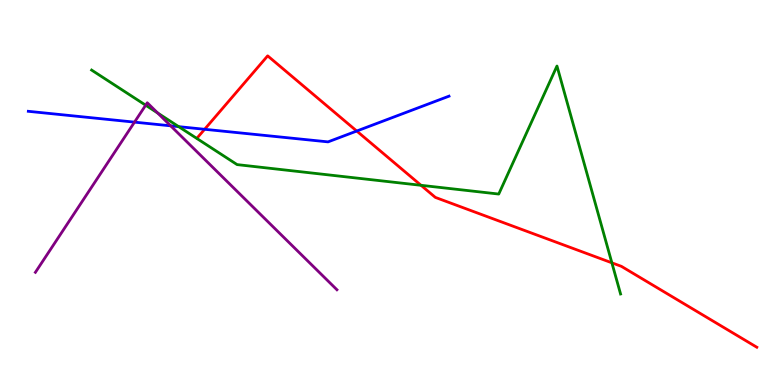[{'lines': ['blue', 'red'], 'intersections': [{'x': 2.64, 'y': 6.64}, {'x': 4.6, 'y': 6.6}]}, {'lines': ['green', 'red'], 'intersections': [{'x': 5.43, 'y': 5.19}, {'x': 7.9, 'y': 3.17}]}, {'lines': ['purple', 'red'], 'intersections': []}, {'lines': ['blue', 'green'], 'intersections': [{'x': 2.31, 'y': 6.71}]}, {'lines': ['blue', 'purple'], 'intersections': [{'x': 1.74, 'y': 6.83}, {'x': 2.2, 'y': 6.73}]}, {'lines': ['green', 'purple'], 'intersections': [{'x': 1.88, 'y': 7.27}, {'x': 2.03, 'y': 7.07}]}]